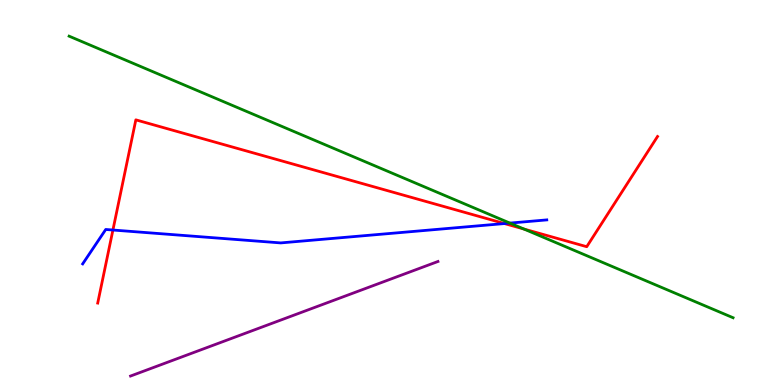[{'lines': ['blue', 'red'], 'intersections': [{'x': 1.46, 'y': 4.03}, {'x': 6.51, 'y': 4.19}]}, {'lines': ['green', 'red'], 'intersections': [{'x': 6.76, 'y': 4.05}]}, {'lines': ['purple', 'red'], 'intersections': []}, {'lines': ['blue', 'green'], 'intersections': [{'x': 6.58, 'y': 4.21}]}, {'lines': ['blue', 'purple'], 'intersections': []}, {'lines': ['green', 'purple'], 'intersections': []}]